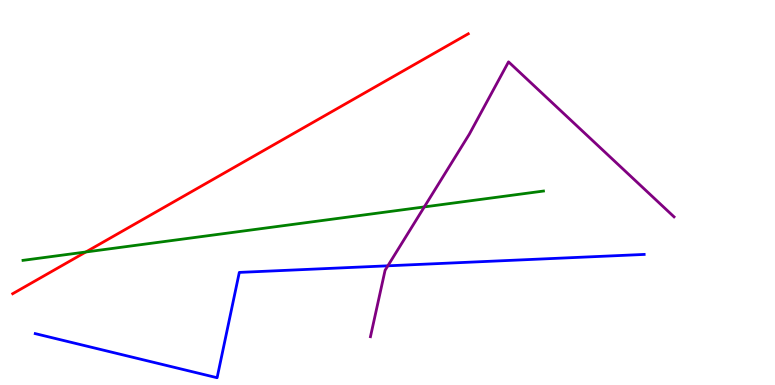[{'lines': ['blue', 'red'], 'intersections': []}, {'lines': ['green', 'red'], 'intersections': [{'x': 1.11, 'y': 3.45}]}, {'lines': ['purple', 'red'], 'intersections': []}, {'lines': ['blue', 'green'], 'intersections': []}, {'lines': ['blue', 'purple'], 'intersections': [{'x': 5.0, 'y': 3.1}]}, {'lines': ['green', 'purple'], 'intersections': [{'x': 5.48, 'y': 4.63}]}]